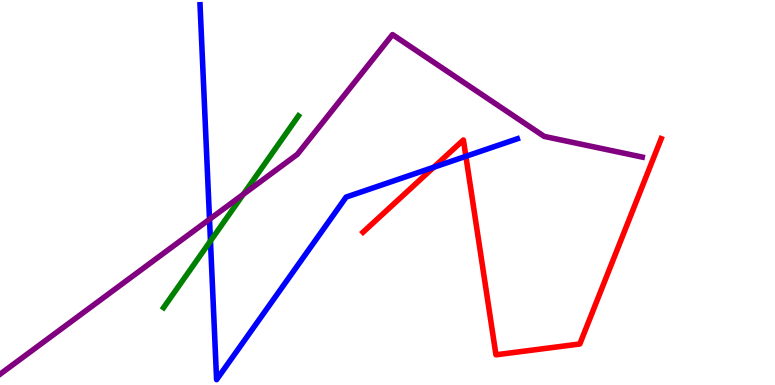[{'lines': ['blue', 'red'], 'intersections': [{'x': 5.6, 'y': 5.66}, {'x': 6.01, 'y': 5.94}]}, {'lines': ['green', 'red'], 'intersections': []}, {'lines': ['purple', 'red'], 'intersections': []}, {'lines': ['blue', 'green'], 'intersections': [{'x': 2.72, 'y': 3.74}]}, {'lines': ['blue', 'purple'], 'intersections': [{'x': 2.7, 'y': 4.3}]}, {'lines': ['green', 'purple'], 'intersections': [{'x': 3.14, 'y': 4.95}]}]